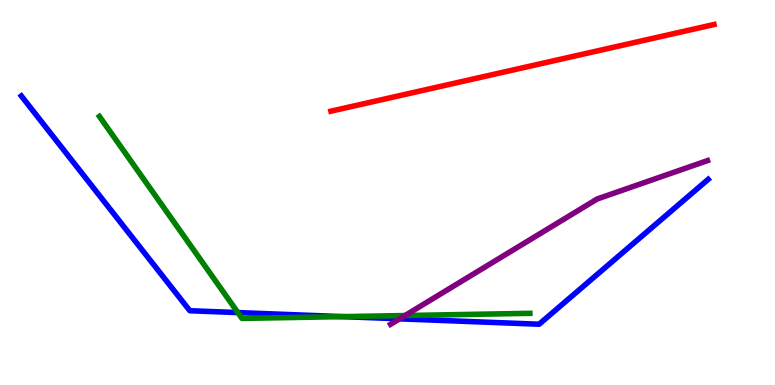[{'lines': ['blue', 'red'], 'intersections': []}, {'lines': ['green', 'red'], 'intersections': []}, {'lines': ['purple', 'red'], 'intersections': []}, {'lines': ['blue', 'green'], 'intersections': [{'x': 3.07, 'y': 1.88}, {'x': 4.42, 'y': 1.78}]}, {'lines': ['blue', 'purple'], 'intersections': [{'x': 5.16, 'y': 1.72}]}, {'lines': ['green', 'purple'], 'intersections': [{'x': 5.23, 'y': 1.8}]}]